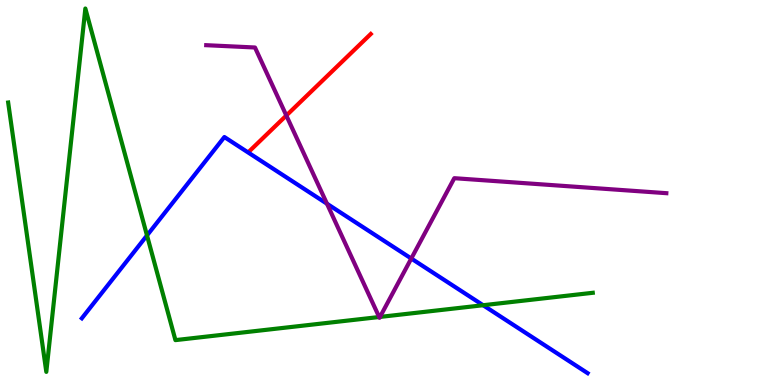[{'lines': ['blue', 'red'], 'intersections': []}, {'lines': ['green', 'red'], 'intersections': []}, {'lines': ['purple', 'red'], 'intersections': [{'x': 3.69, 'y': 7.0}]}, {'lines': ['blue', 'green'], 'intersections': [{'x': 1.9, 'y': 3.88}, {'x': 6.23, 'y': 2.07}]}, {'lines': ['blue', 'purple'], 'intersections': [{'x': 4.22, 'y': 4.71}, {'x': 5.31, 'y': 3.29}]}, {'lines': ['green', 'purple'], 'intersections': [{'x': 4.89, 'y': 1.77}, {'x': 4.9, 'y': 1.77}]}]